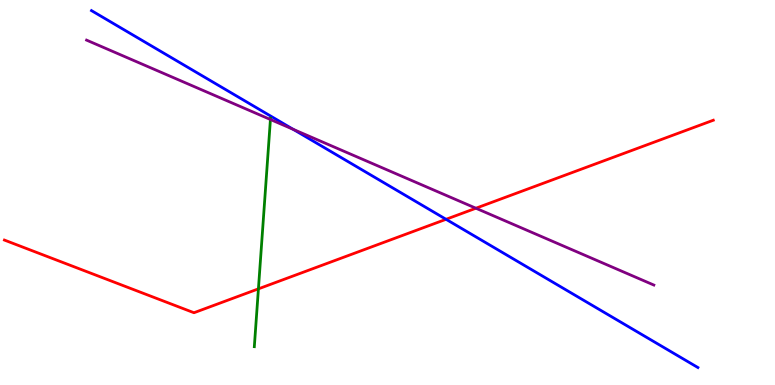[{'lines': ['blue', 'red'], 'intersections': [{'x': 5.76, 'y': 4.3}]}, {'lines': ['green', 'red'], 'intersections': [{'x': 3.33, 'y': 2.5}]}, {'lines': ['purple', 'red'], 'intersections': [{'x': 6.14, 'y': 4.59}]}, {'lines': ['blue', 'green'], 'intersections': []}, {'lines': ['blue', 'purple'], 'intersections': [{'x': 3.78, 'y': 6.64}]}, {'lines': ['green', 'purple'], 'intersections': [{'x': 3.49, 'y': 6.9}]}]